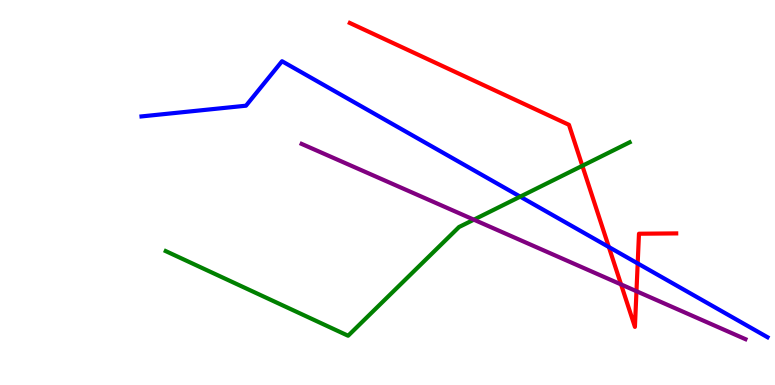[{'lines': ['blue', 'red'], 'intersections': [{'x': 7.86, 'y': 3.58}, {'x': 8.23, 'y': 3.16}]}, {'lines': ['green', 'red'], 'intersections': [{'x': 7.51, 'y': 5.69}]}, {'lines': ['purple', 'red'], 'intersections': [{'x': 8.01, 'y': 2.61}, {'x': 8.21, 'y': 2.44}]}, {'lines': ['blue', 'green'], 'intersections': [{'x': 6.71, 'y': 4.89}]}, {'lines': ['blue', 'purple'], 'intersections': []}, {'lines': ['green', 'purple'], 'intersections': [{'x': 6.11, 'y': 4.29}]}]